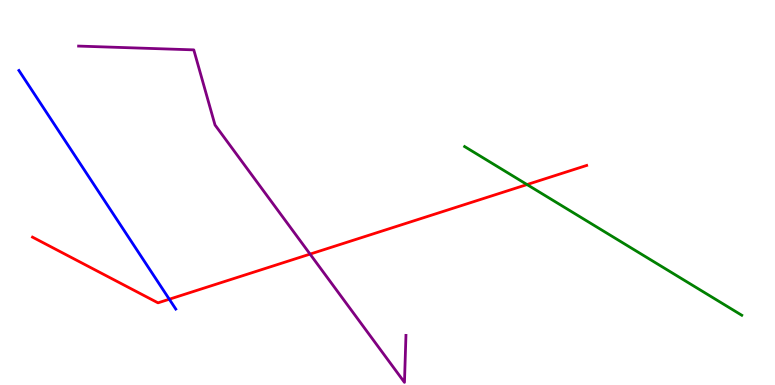[{'lines': ['blue', 'red'], 'intersections': [{'x': 2.18, 'y': 2.23}]}, {'lines': ['green', 'red'], 'intersections': [{'x': 6.8, 'y': 5.21}]}, {'lines': ['purple', 'red'], 'intersections': [{'x': 4.0, 'y': 3.4}]}, {'lines': ['blue', 'green'], 'intersections': []}, {'lines': ['blue', 'purple'], 'intersections': []}, {'lines': ['green', 'purple'], 'intersections': []}]